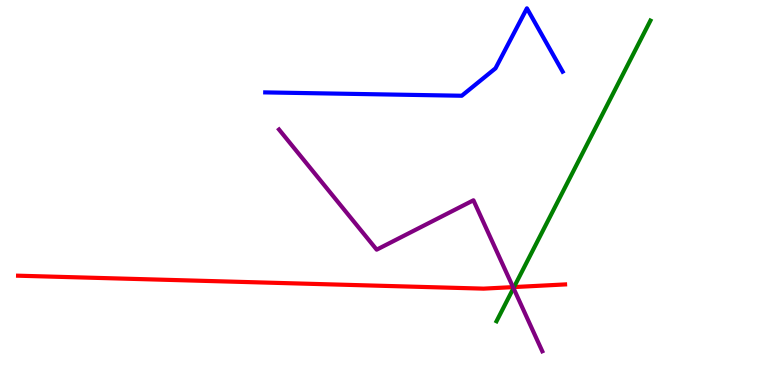[{'lines': ['blue', 'red'], 'intersections': []}, {'lines': ['green', 'red'], 'intersections': [{'x': 6.63, 'y': 2.54}]}, {'lines': ['purple', 'red'], 'intersections': [{'x': 6.62, 'y': 2.54}]}, {'lines': ['blue', 'green'], 'intersections': []}, {'lines': ['blue', 'purple'], 'intersections': []}, {'lines': ['green', 'purple'], 'intersections': [{'x': 6.63, 'y': 2.52}]}]